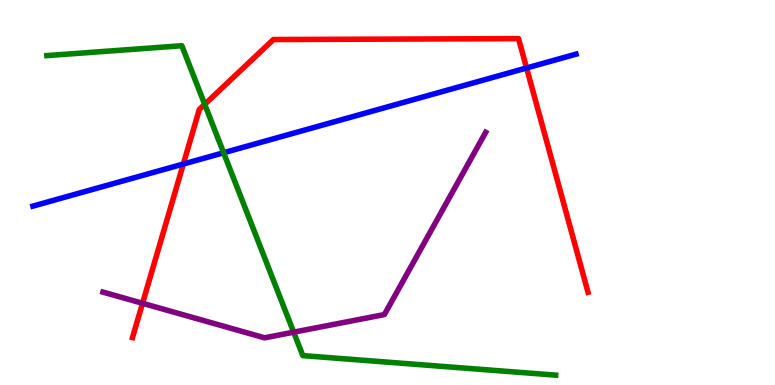[{'lines': ['blue', 'red'], 'intersections': [{'x': 2.37, 'y': 5.74}, {'x': 6.79, 'y': 8.23}]}, {'lines': ['green', 'red'], 'intersections': [{'x': 2.64, 'y': 7.29}]}, {'lines': ['purple', 'red'], 'intersections': [{'x': 1.84, 'y': 2.12}]}, {'lines': ['blue', 'green'], 'intersections': [{'x': 2.89, 'y': 6.03}]}, {'lines': ['blue', 'purple'], 'intersections': []}, {'lines': ['green', 'purple'], 'intersections': [{'x': 3.79, 'y': 1.37}]}]